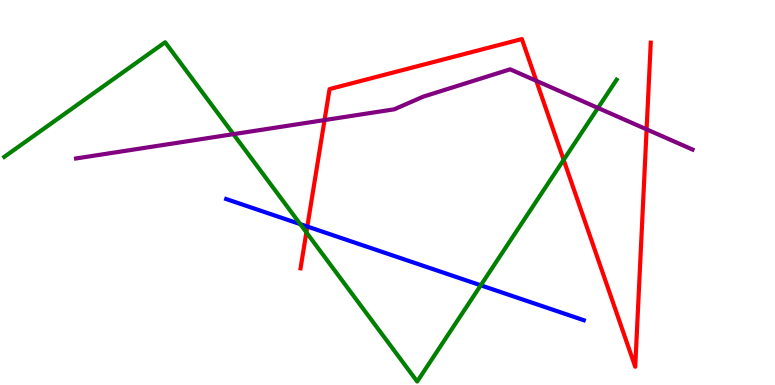[{'lines': ['blue', 'red'], 'intersections': [{'x': 3.97, 'y': 4.12}]}, {'lines': ['green', 'red'], 'intersections': [{'x': 3.95, 'y': 3.96}, {'x': 7.27, 'y': 5.85}]}, {'lines': ['purple', 'red'], 'intersections': [{'x': 4.19, 'y': 6.88}, {'x': 6.92, 'y': 7.9}, {'x': 8.34, 'y': 6.64}]}, {'lines': ['blue', 'green'], 'intersections': [{'x': 3.87, 'y': 4.18}, {'x': 6.2, 'y': 2.59}]}, {'lines': ['blue', 'purple'], 'intersections': []}, {'lines': ['green', 'purple'], 'intersections': [{'x': 3.01, 'y': 6.52}, {'x': 7.72, 'y': 7.2}]}]